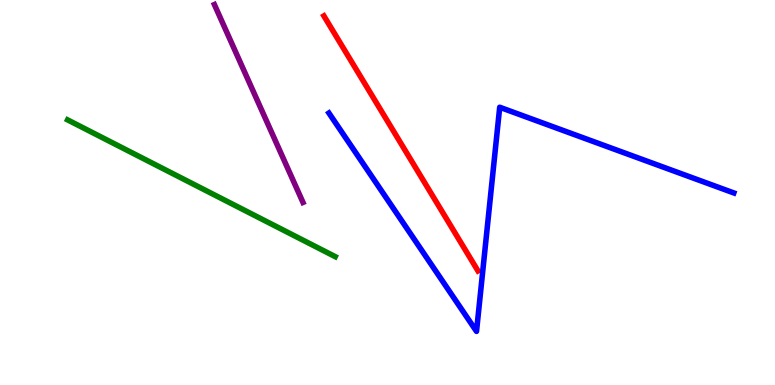[{'lines': ['blue', 'red'], 'intersections': []}, {'lines': ['green', 'red'], 'intersections': []}, {'lines': ['purple', 'red'], 'intersections': []}, {'lines': ['blue', 'green'], 'intersections': []}, {'lines': ['blue', 'purple'], 'intersections': []}, {'lines': ['green', 'purple'], 'intersections': []}]